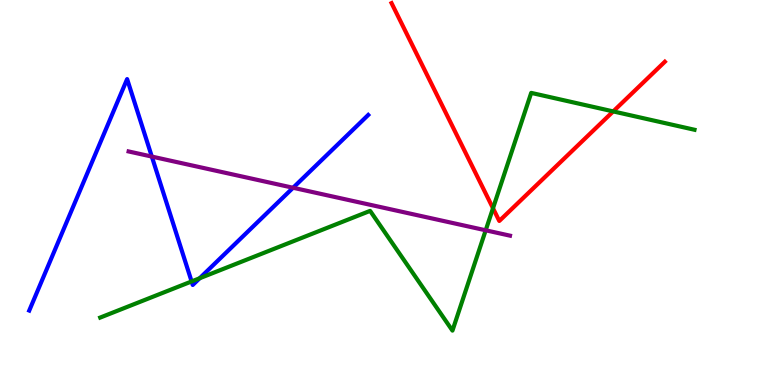[{'lines': ['blue', 'red'], 'intersections': []}, {'lines': ['green', 'red'], 'intersections': [{'x': 6.36, 'y': 4.59}, {'x': 7.91, 'y': 7.11}]}, {'lines': ['purple', 'red'], 'intersections': []}, {'lines': ['blue', 'green'], 'intersections': [{'x': 2.47, 'y': 2.69}, {'x': 2.58, 'y': 2.77}]}, {'lines': ['blue', 'purple'], 'intersections': [{'x': 1.96, 'y': 5.93}, {'x': 3.78, 'y': 5.12}]}, {'lines': ['green', 'purple'], 'intersections': [{'x': 6.27, 'y': 4.02}]}]